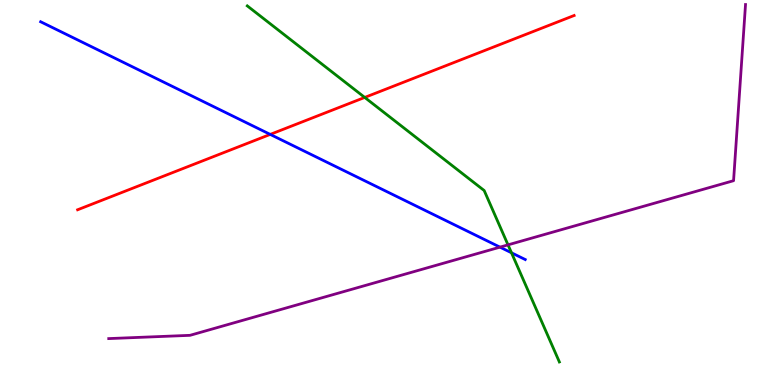[{'lines': ['blue', 'red'], 'intersections': [{'x': 3.49, 'y': 6.51}]}, {'lines': ['green', 'red'], 'intersections': [{'x': 4.71, 'y': 7.47}]}, {'lines': ['purple', 'red'], 'intersections': []}, {'lines': ['blue', 'green'], 'intersections': [{'x': 6.6, 'y': 3.43}]}, {'lines': ['blue', 'purple'], 'intersections': [{'x': 6.45, 'y': 3.58}]}, {'lines': ['green', 'purple'], 'intersections': [{'x': 6.56, 'y': 3.64}]}]